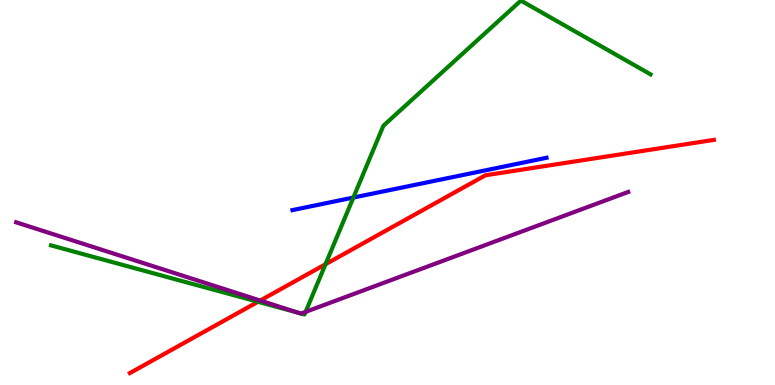[{'lines': ['blue', 'red'], 'intersections': []}, {'lines': ['green', 'red'], 'intersections': [{'x': 3.33, 'y': 2.16}, {'x': 4.2, 'y': 3.14}]}, {'lines': ['purple', 'red'], 'intersections': [{'x': 3.36, 'y': 2.19}]}, {'lines': ['blue', 'green'], 'intersections': [{'x': 4.56, 'y': 4.87}]}, {'lines': ['blue', 'purple'], 'intersections': []}, {'lines': ['green', 'purple'], 'intersections': [{'x': 3.85, 'y': 1.87}, {'x': 3.89, 'y': 1.86}, {'x': 3.94, 'y': 1.9}]}]